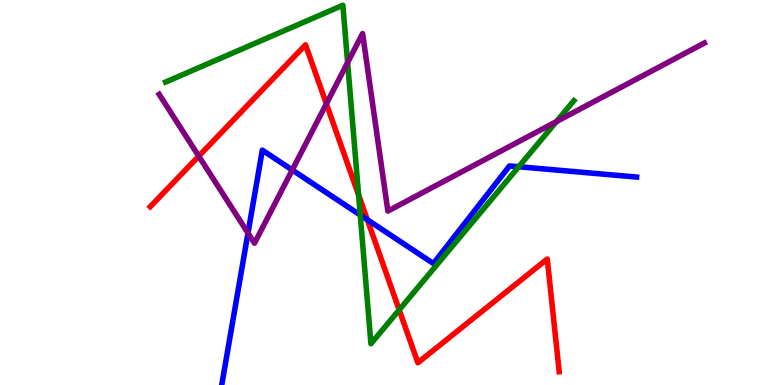[{'lines': ['blue', 'red'], 'intersections': [{'x': 4.74, 'y': 4.29}]}, {'lines': ['green', 'red'], 'intersections': [{'x': 4.63, 'y': 4.94}, {'x': 5.15, 'y': 1.95}]}, {'lines': ['purple', 'red'], 'intersections': [{'x': 2.56, 'y': 5.94}, {'x': 4.21, 'y': 7.3}]}, {'lines': ['blue', 'green'], 'intersections': [{'x': 4.65, 'y': 4.41}, {'x': 6.69, 'y': 5.67}]}, {'lines': ['blue', 'purple'], 'intersections': [{'x': 3.2, 'y': 3.95}, {'x': 3.77, 'y': 5.59}]}, {'lines': ['green', 'purple'], 'intersections': [{'x': 4.49, 'y': 8.37}, {'x': 7.18, 'y': 6.84}]}]